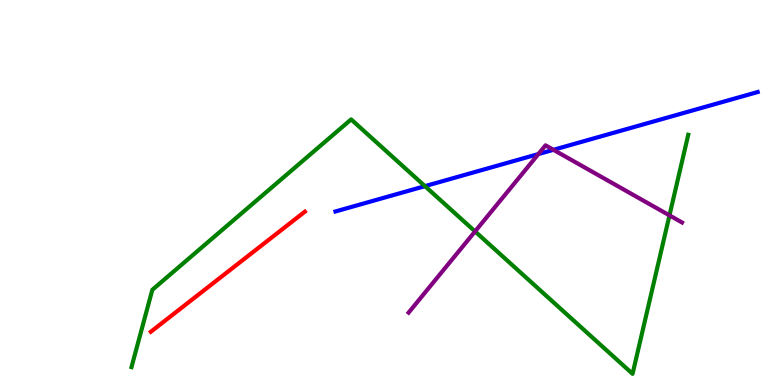[{'lines': ['blue', 'red'], 'intersections': []}, {'lines': ['green', 'red'], 'intersections': []}, {'lines': ['purple', 'red'], 'intersections': []}, {'lines': ['blue', 'green'], 'intersections': [{'x': 5.48, 'y': 5.16}]}, {'lines': ['blue', 'purple'], 'intersections': [{'x': 6.95, 'y': 6.0}, {'x': 7.14, 'y': 6.11}]}, {'lines': ['green', 'purple'], 'intersections': [{'x': 6.13, 'y': 3.99}, {'x': 8.64, 'y': 4.41}]}]